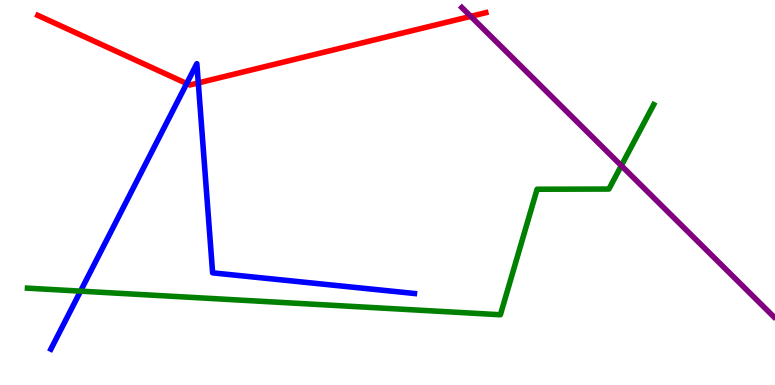[{'lines': ['blue', 'red'], 'intersections': [{'x': 2.41, 'y': 7.83}, {'x': 2.56, 'y': 7.85}]}, {'lines': ['green', 'red'], 'intersections': []}, {'lines': ['purple', 'red'], 'intersections': [{'x': 6.07, 'y': 9.57}]}, {'lines': ['blue', 'green'], 'intersections': [{'x': 1.04, 'y': 2.44}]}, {'lines': ['blue', 'purple'], 'intersections': []}, {'lines': ['green', 'purple'], 'intersections': [{'x': 8.02, 'y': 5.7}]}]